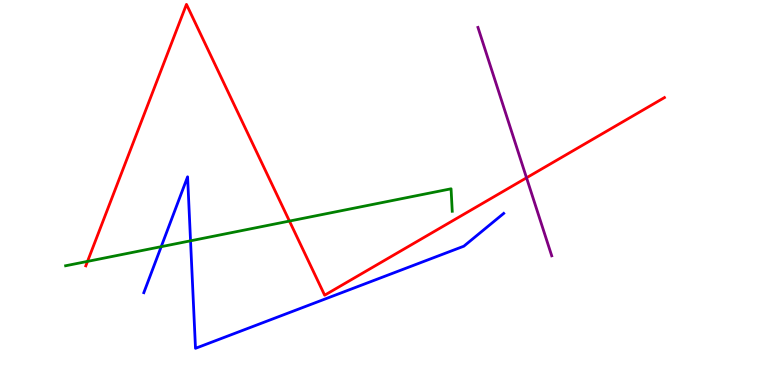[{'lines': ['blue', 'red'], 'intersections': []}, {'lines': ['green', 'red'], 'intersections': [{'x': 1.13, 'y': 3.21}, {'x': 3.73, 'y': 4.26}]}, {'lines': ['purple', 'red'], 'intersections': [{'x': 6.79, 'y': 5.38}]}, {'lines': ['blue', 'green'], 'intersections': [{'x': 2.08, 'y': 3.59}, {'x': 2.46, 'y': 3.74}]}, {'lines': ['blue', 'purple'], 'intersections': []}, {'lines': ['green', 'purple'], 'intersections': []}]